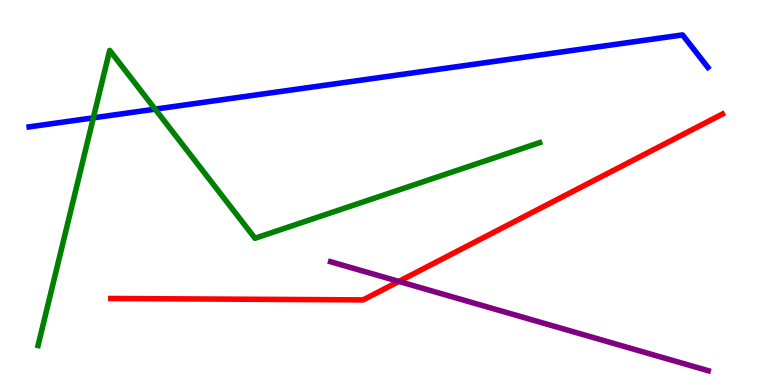[{'lines': ['blue', 'red'], 'intersections': []}, {'lines': ['green', 'red'], 'intersections': []}, {'lines': ['purple', 'red'], 'intersections': [{'x': 5.15, 'y': 2.69}]}, {'lines': ['blue', 'green'], 'intersections': [{'x': 1.2, 'y': 6.94}, {'x': 2.0, 'y': 7.16}]}, {'lines': ['blue', 'purple'], 'intersections': []}, {'lines': ['green', 'purple'], 'intersections': []}]